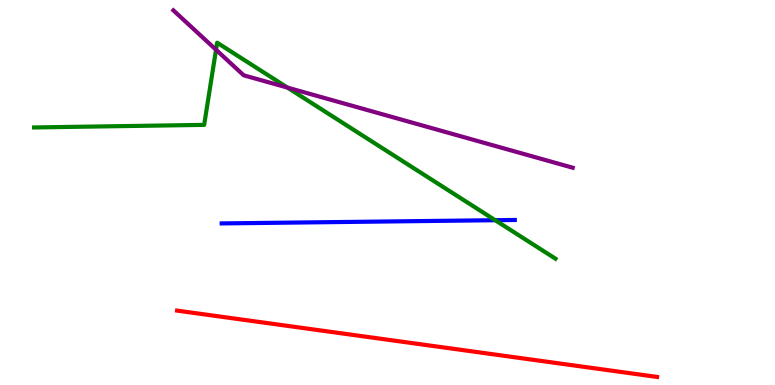[{'lines': ['blue', 'red'], 'intersections': []}, {'lines': ['green', 'red'], 'intersections': []}, {'lines': ['purple', 'red'], 'intersections': []}, {'lines': ['blue', 'green'], 'intersections': [{'x': 6.39, 'y': 4.28}]}, {'lines': ['blue', 'purple'], 'intersections': []}, {'lines': ['green', 'purple'], 'intersections': [{'x': 2.79, 'y': 8.71}, {'x': 3.71, 'y': 7.72}]}]